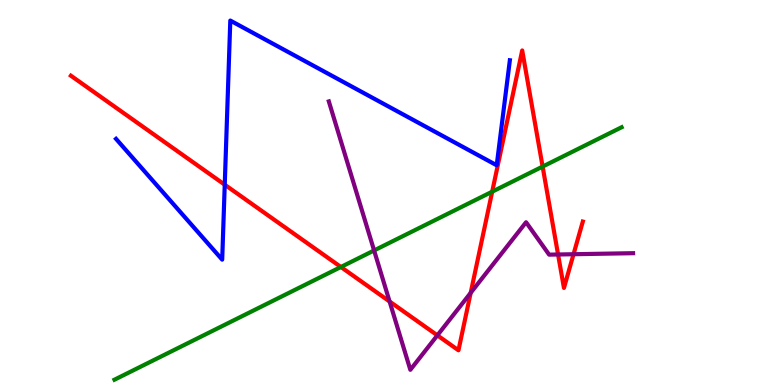[{'lines': ['blue', 'red'], 'intersections': [{'x': 2.9, 'y': 5.2}]}, {'lines': ['green', 'red'], 'intersections': [{'x': 4.4, 'y': 3.07}, {'x': 6.35, 'y': 5.02}, {'x': 7.0, 'y': 5.67}]}, {'lines': ['purple', 'red'], 'intersections': [{'x': 5.03, 'y': 2.17}, {'x': 5.64, 'y': 1.29}, {'x': 6.07, 'y': 2.39}, {'x': 7.2, 'y': 3.39}, {'x': 7.4, 'y': 3.4}]}, {'lines': ['blue', 'green'], 'intersections': []}, {'lines': ['blue', 'purple'], 'intersections': []}, {'lines': ['green', 'purple'], 'intersections': [{'x': 4.83, 'y': 3.49}]}]